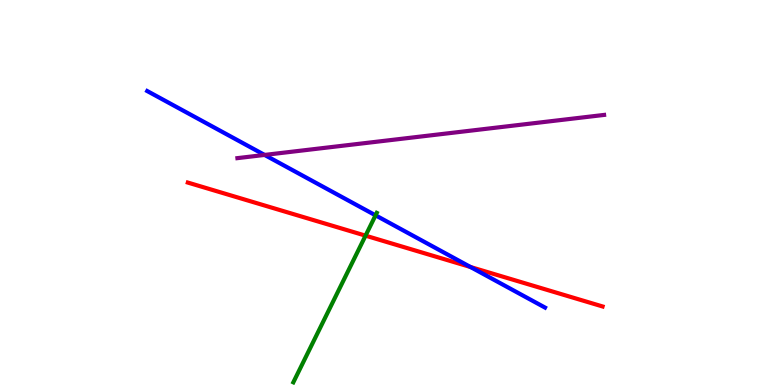[{'lines': ['blue', 'red'], 'intersections': [{'x': 6.07, 'y': 3.06}]}, {'lines': ['green', 'red'], 'intersections': [{'x': 4.72, 'y': 3.88}]}, {'lines': ['purple', 'red'], 'intersections': []}, {'lines': ['blue', 'green'], 'intersections': [{'x': 4.85, 'y': 4.41}]}, {'lines': ['blue', 'purple'], 'intersections': [{'x': 3.41, 'y': 5.98}]}, {'lines': ['green', 'purple'], 'intersections': []}]